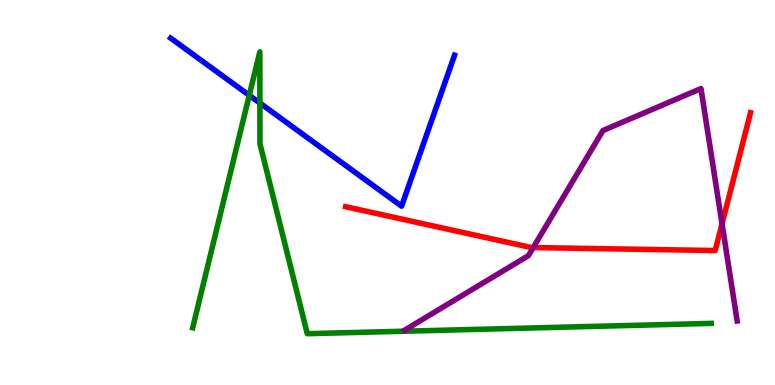[{'lines': ['blue', 'red'], 'intersections': []}, {'lines': ['green', 'red'], 'intersections': []}, {'lines': ['purple', 'red'], 'intersections': [{'x': 6.88, 'y': 3.57}, {'x': 9.32, 'y': 4.19}]}, {'lines': ['blue', 'green'], 'intersections': [{'x': 3.22, 'y': 7.52}, {'x': 3.35, 'y': 7.32}]}, {'lines': ['blue', 'purple'], 'intersections': []}, {'lines': ['green', 'purple'], 'intersections': []}]